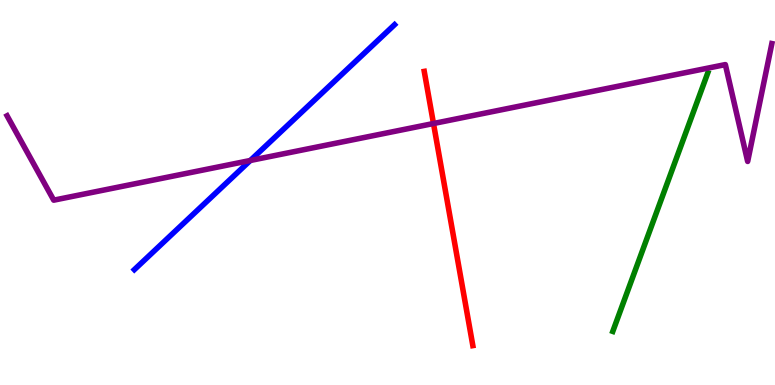[{'lines': ['blue', 'red'], 'intersections': []}, {'lines': ['green', 'red'], 'intersections': []}, {'lines': ['purple', 'red'], 'intersections': [{'x': 5.59, 'y': 6.79}]}, {'lines': ['blue', 'green'], 'intersections': []}, {'lines': ['blue', 'purple'], 'intersections': [{'x': 3.23, 'y': 5.83}]}, {'lines': ['green', 'purple'], 'intersections': []}]